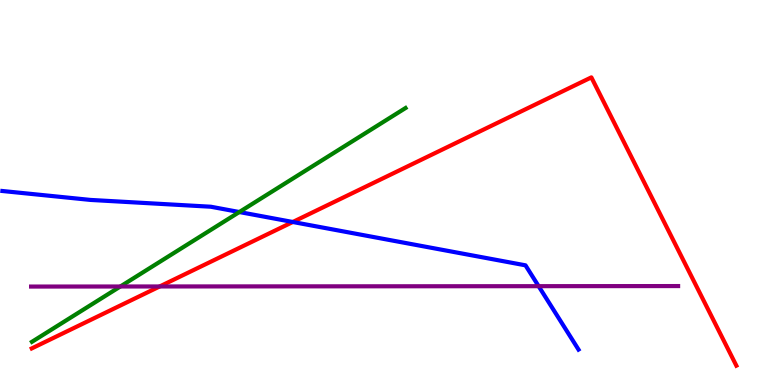[{'lines': ['blue', 'red'], 'intersections': [{'x': 3.78, 'y': 4.23}]}, {'lines': ['green', 'red'], 'intersections': []}, {'lines': ['purple', 'red'], 'intersections': [{'x': 2.06, 'y': 2.56}]}, {'lines': ['blue', 'green'], 'intersections': [{'x': 3.09, 'y': 4.49}]}, {'lines': ['blue', 'purple'], 'intersections': [{'x': 6.95, 'y': 2.57}]}, {'lines': ['green', 'purple'], 'intersections': [{'x': 1.55, 'y': 2.56}]}]